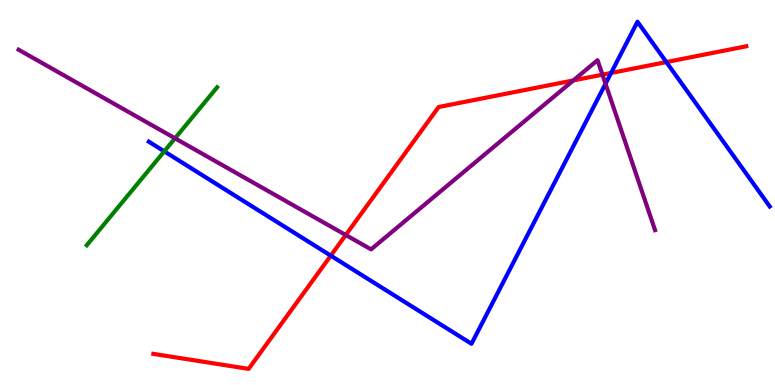[{'lines': ['blue', 'red'], 'intersections': [{'x': 4.27, 'y': 3.36}, {'x': 7.88, 'y': 8.1}, {'x': 8.6, 'y': 8.39}]}, {'lines': ['green', 'red'], 'intersections': []}, {'lines': ['purple', 'red'], 'intersections': [{'x': 4.46, 'y': 3.9}, {'x': 7.4, 'y': 7.91}, {'x': 7.77, 'y': 8.06}]}, {'lines': ['blue', 'green'], 'intersections': [{'x': 2.12, 'y': 6.07}]}, {'lines': ['blue', 'purple'], 'intersections': [{'x': 7.81, 'y': 7.82}]}, {'lines': ['green', 'purple'], 'intersections': [{'x': 2.26, 'y': 6.41}]}]